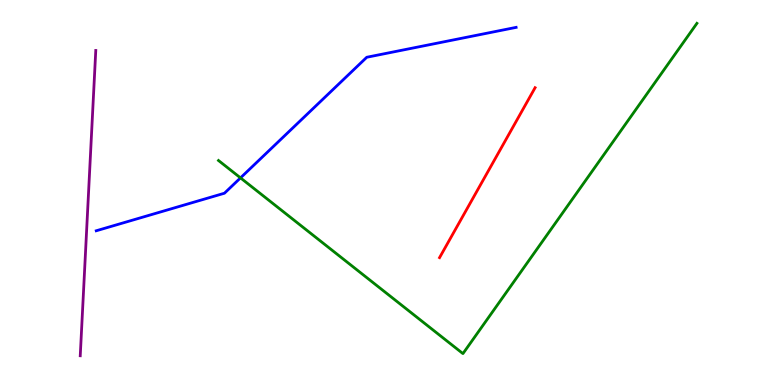[{'lines': ['blue', 'red'], 'intersections': []}, {'lines': ['green', 'red'], 'intersections': []}, {'lines': ['purple', 'red'], 'intersections': []}, {'lines': ['blue', 'green'], 'intersections': [{'x': 3.1, 'y': 5.38}]}, {'lines': ['blue', 'purple'], 'intersections': []}, {'lines': ['green', 'purple'], 'intersections': []}]